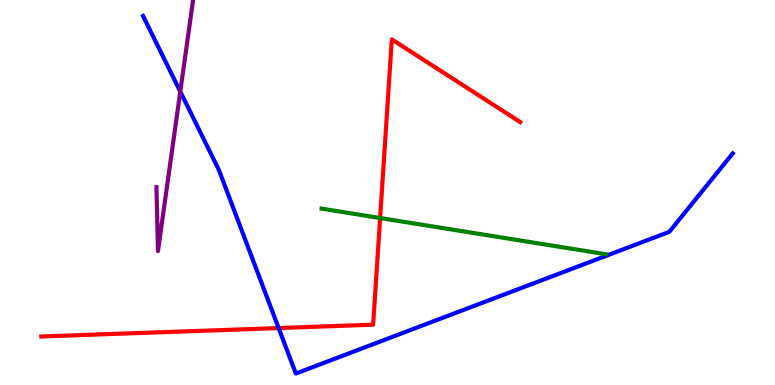[{'lines': ['blue', 'red'], 'intersections': [{'x': 3.6, 'y': 1.48}]}, {'lines': ['green', 'red'], 'intersections': [{'x': 4.9, 'y': 4.34}]}, {'lines': ['purple', 'red'], 'intersections': []}, {'lines': ['blue', 'green'], 'intersections': []}, {'lines': ['blue', 'purple'], 'intersections': [{'x': 2.33, 'y': 7.62}]}, {'lines': ['green', 'purple'], 'intersections': []}]